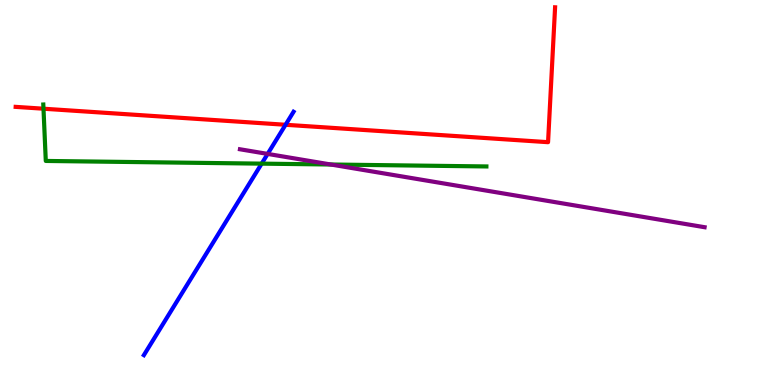[{'lines': ['blue', 'red'], 'intersections': [{'x': 3.68, 'y': 6.76}]}, {'lines': ['green', 'red'], 'intersections': [{'x': 0.561, 'y': 7.18}]}, {'lines': ['purple', 'red'], 'intersections': []}, {'lines': ['blue', 'green'], 'intersections': [{'x': 3.38, 'y': 5.75}]}, {'lines': ['blue', 'purple'], 'intersections': [{'x': 3.45, 'y': 6.0}]}, {'lines': ['green', 'purple'], 'intersections': [{'x': 4.27, 'y': 5.73}]}]